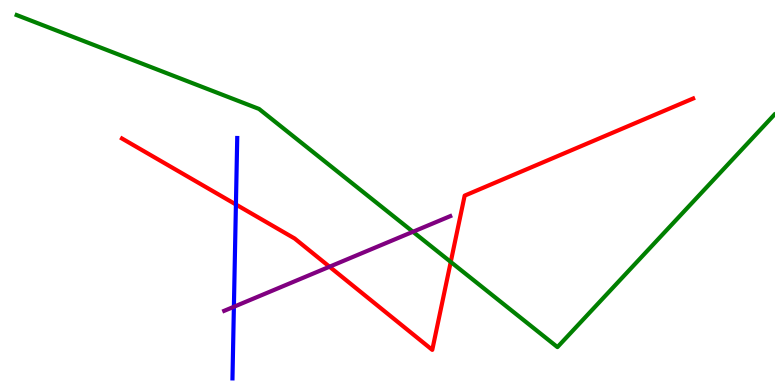[{'lines': ['blue', 'red'], 'intersections': [{'x': 3.04, 'y': 4.69}]}, {'lines': ['green', 'red'], 'intersections': [{'x': 5.82, 'y': 3.2}]}, {'lines': ['purple', 'red'], 'intersections': [{'x': 4.25, 'y': 3.07}]}, {'lines': ['blue', 'green'], 'intersections': []}, {'lines': ['blue', 'purple'], 'intersections': [{'x': 3.02, 'y': 2.03}]}, {'lines': ['green', 'purple'], 'intersections': [{'x': 5.33, 'y': 3.98}]}]